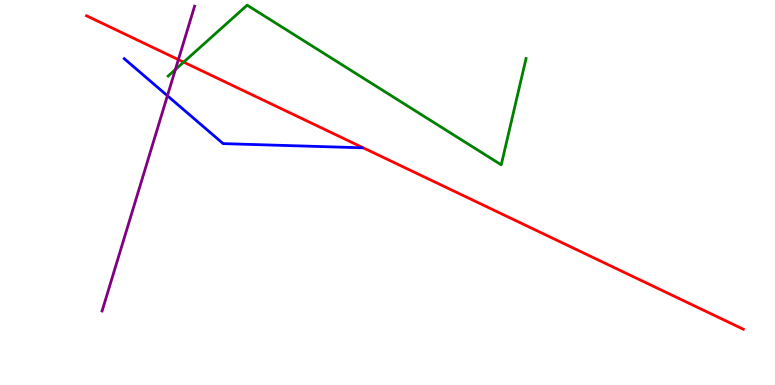[{'lines': ['blue', 'red'], 'intersections': []}, {'lines': ['green', 'red'], 'intersections': [{'x': 2.37, 'y': 8.39}]}, {'lines': ['purple', 'red'], 'intersections': [{'x': 2.3, 'y': 8.45}]}, {'lines': ['blue', 'green'], 'intersections': []}, {'lines': ['blue', 'purple'], 'intersections': [{'x': 2.16, 'y': 7.51}]}, {'lines': ['green', 'purple'], 'intersections': [{'x': 2.26, 'y': 8.19}]}]